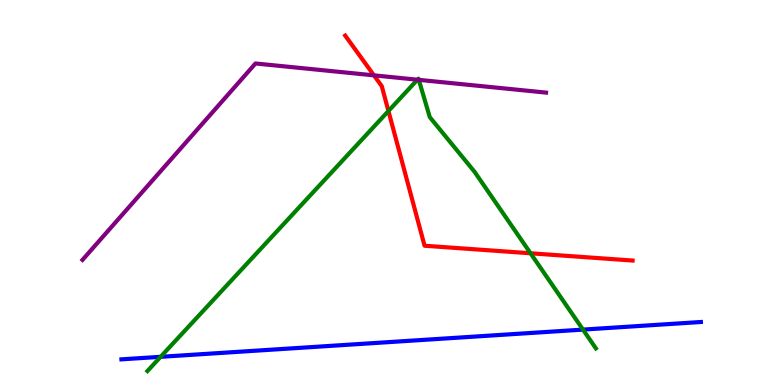[{'lines': ['blue', 'red'], 'intersections': []}, {'lines': ['green', 'red'], 'intersections': [{'x': 5.01, 'y': 7.12}, {'x': 6.85, 'y': 3.42}]}, {'lines': ['purple', 'red'], 'intersections': [{'x': 4.83, 'y': 8.04}]}, {'lines': ['blue', 'green'], 'intersections': [{'x': 2.07, 'y': 0.732}, {'x': 7.52, 'y': 1.44}]}, {'lines': ['blue', 'purple'], 'intersections': []}, {'lines': ['green', 'purple'], 'intersections': [{'x': 5.39, 'y': 7.93}, {'x': 5.4, 'y': 7.93}]}]